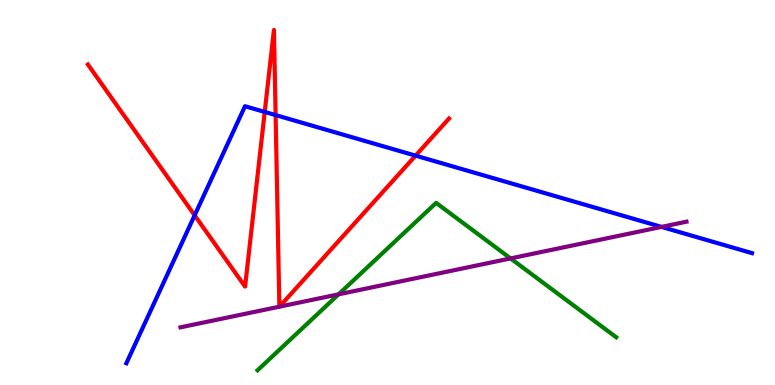[{'lines': ['blue', 'red'], 'intersections': [{'x': 2.51, 'y': 4.41}, {'x': 3.42, 'y': 7.09}, {'x': 3.56, 'y': 7.01}, {'x': 5.36, 'y': 5.96}]}, {'lines': ['green', 'red'], 'intersections': []}, {'lines': ['purple', 'red'], 'intersections': [{'x': 3.6, 'y': 2.03}, {'x': 3.61, 'y': 2.03}]}, {'lines': ['blue', 'green'], 'intersections': []}, {'lines': ['blue', 'purple'], 'intersections': [{'x': 8.54, 'y': 4.11}]}, {'lines': ['green', 'purple'], 'intersections': [{'x': 4.37, 'y': 2.36}, {'x': 6.59, 'y': 3.29}]}]